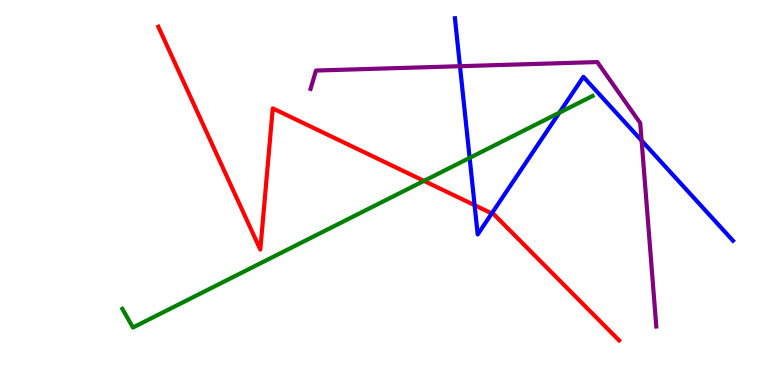[{'lines': ['blue', 'red'], 'intersections': [{'x': 6.12, 'y': 4.67}, {'x': 6.35, 'y': 4.46}]}, {'lines': ['green', 'red'], 'intersections': [{'x': 5.47, 'y': 5.3}]}, {'lines': ['purple', 'red'], 'intersections': []}, {'lines': ['blue', 'green'], 'intersections': [{'x': 6.06, 'y': 5.9}, {'x': 7.22, 'y': 7.07}]}, {'lines': ['blue', 'purple'], 'intersections': [{'x': 5.94, 'y': 8.28}, {'x': 8.28, 'y': 6.35}]}, {'lines': ['green', 'purple'], 'intersections': []}]